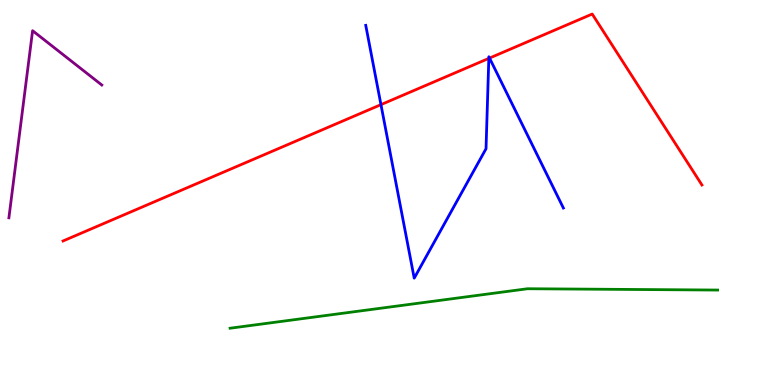[{'lines': ['blue', 'red'], 'intersections': [{'x': 4.92, 'y': 7.28}, {'x': 6.31, 'y': 8.48}, {'x': 6.32, 'y': 8.49}]}, {'lines': ['green', 'red'], 'intersections': []}, {'lines': ['purple', 'red'], 'intersections': []}, {'lines': ['blue', 'green'], 'intersections': []}, {'lines': ['blue', 'purple'], 'intersections': []}, {'lines': ['green', 'purple'], 'intersections': []}]